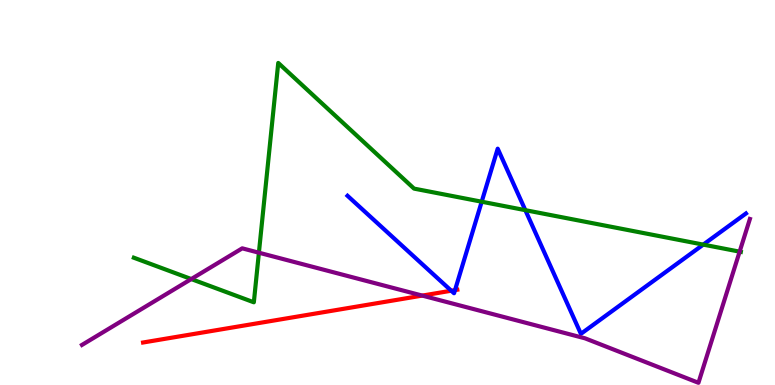[{'lines': ['blue', 'red'], 'intersections': [{'x': 5.82, 'y': 2.45}, {'x': 5.87, 'y': 2.47}]}, {'lines': ['green', 'red'], 'intersections': []}, {'lines': ['purple', 'red'], 'intersections': [{'x': 5.45, 'y': 2.32}]}, {'lines': ['blue', 'green'], 'intersections': [{'x': 6.22, 'y': 4.76}, {'x': 6.78, 'y': 4.54}, {'x': 9.07, 'y': 3.65}]}, {'lines': ['blue', 'purple'], 'intersections': []}, {'lines': ['green', 'purple'], 'intersections': [{'x': 2.47, 'y': 2.75}, {'x': 3.34, 'y': 3.44}, {'x': 9.54, 'y': 3.46}]}]